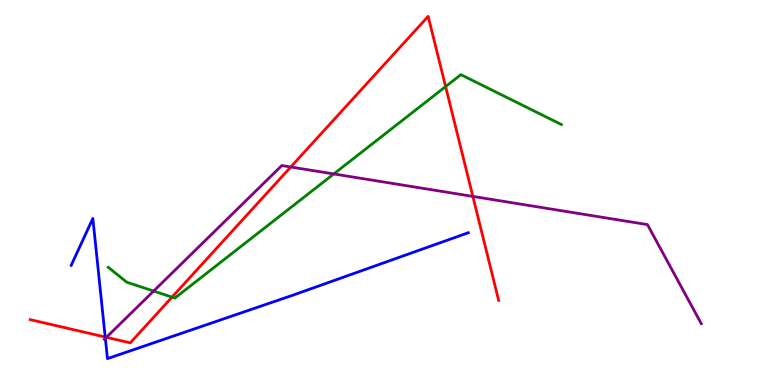[{'lines': ['blue', 'red'], 'intersections': [{'x': 1.36, 'y': 1.25}]}, {'lines': ['green', 'red'], 'intersections': [{'x': 2.22, 'y': 2.28}, {'x': 5.75, 'y': 7.75}]}, {'lines': ['purple', 'red'], 'intersections': [{'x': 1.37, 'y': 1.24}, {'x': 3.75, 'y': 5.66}, {'x': 6.1, 'y': 4.9}]}, {'lines': ['blue', 'green'], 'intersections': []}, {'lines': ['blue', 'purple'], 'intersections': [{'x': 1.36, 'y': 1.21}]}, {'lines': ['green', 'purple'], 'intersections': [{'x': 1.98, 'y': 2.44}, {'x': 4.31, 'y': 5.48}]}]